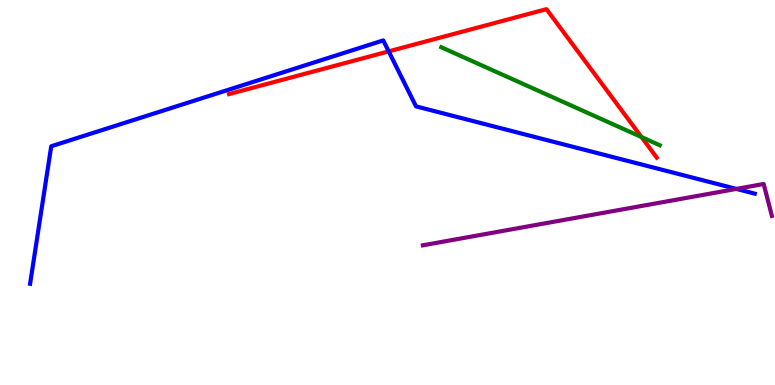[{'lines': ['blue', 'red'], 'intersections': [{'x': 5.02, 'y': 8.67}]}, {'lines': ['green', 'red'], 'intersections': [{'x': 8.28, 'y': 6.44}]}, {'lines': ['purple', 'red'], 'intersections': []}, {'lines': ['blue', 'green'], 'intersections': []}, {'lines': ['blue', 'purple'], 'intersections': [{'x': 9.5, 'y': 5.09}]}, {'lines': ['green', 'purple'], 'intersections': []}]